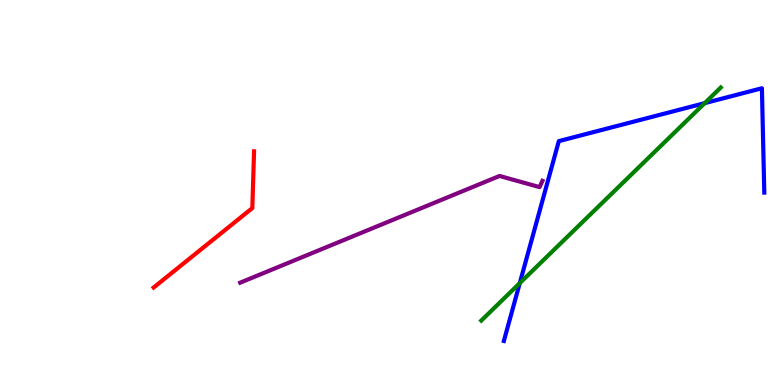[{'lines': ['blue', 'red'], 'intersections': []}, {'lines': ['green', 'red'], 'intersections': []}, {'lines': ['purple', 'red'], 'intersections': []}, {'lines': ['blue', 'green'], 'intersections': [{'x': 6.71, 'y': 2.65}, {'x': 9.09, 'y': 7.32}]}, {'lines': ['blue', 'purple'], 'intersections': []}, {'lines': ['green', 'purple'], 'intersections': []}]